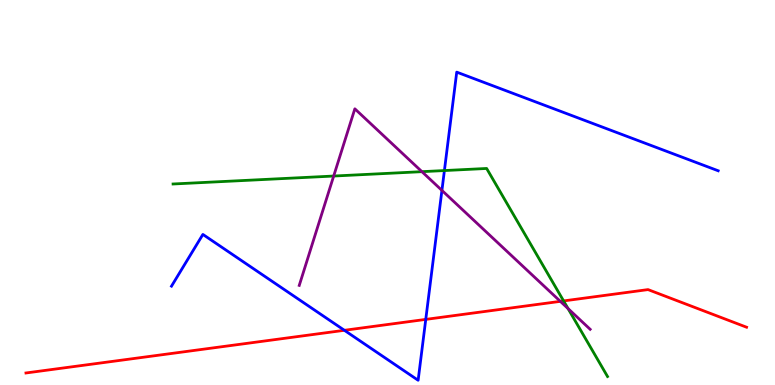[{'lines': ['blue', 'red'], 'intersections': [{'x': 4.44, 'y': 1.42}, {'x': 5.49, 'y': 1.7}]}, {'lines': ['green', 'red'], 'intersections': [{'x': 7.27, 'y': 2.18}]}, {'lines': ['purple', 'red'], 'intersections': [{'x': 7.23, 'y': 2.17}]}, {'lines': ['blue', 'green'], 'intersections': [{'x': 5.73, 'y': 5.57}]}, {'lines': ['blue', 'purple'], 'intersections': [{'x': 5.7, 'y': 5.05}]}, {'lines': ['green', 'purple'], 'intersections': [{'x': 4.31, 'y': 5.43}, {'x': 5.44, 'y': 5.54}, {'x': 7.33, 'y': 1.99}]}]